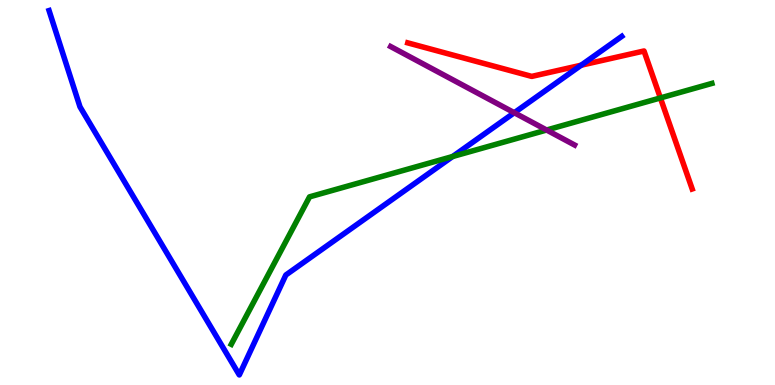[{'lines': ['blue', 'red'], 'intersections': [{'x': 7.5, 'y': 8.31}]}, {'lines': ['green', 'red'], 'intersections': [{'x': 8.52, 'y': 7.46}]}, {'lines': ['purple', 'red'], 'intersections': []}, {'lines': ['blue', 'green'], 'intersections': [{'x': 5.84, 'y': 5.93}]}, {'lines': ['blue', 'purple'], 'intersections': [{'x': 6.64, 'y': 7.07}]}, {'lines': ['green', 'purple'], 'intersections': [{'x': 7.05, 'y': 6.62}]}]